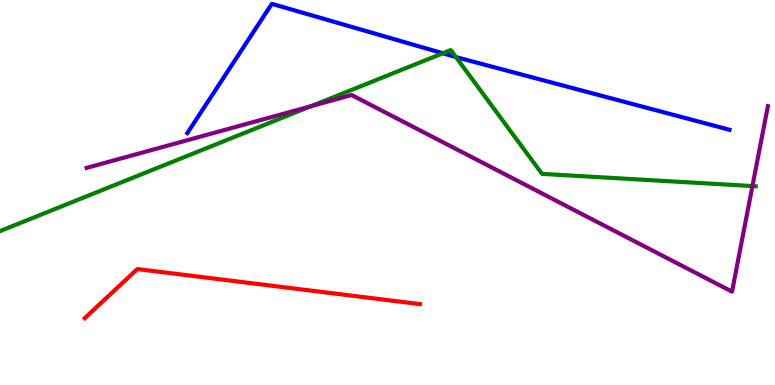[{'lines': ['blue', 'red'], 'intersections': []}, {'lines': ['green', 'red'], 'intersections': []}, {'lines': ['purple', 'red'], 'intersections': []}, {'lines': ['blue', 'green'], 'intersections': [{'x': 5.71, 'y': 8.62}, {'x': 5.88, 'y': 8.52}]}, {'lines': ['blue', 'purple'], 'intersections': []}, {'lines': ['green', 'purple'], 'intersections': [{'x': 4.01, 'y': 7.24}, {'x': 9.71, 'y': 5.17}]}]